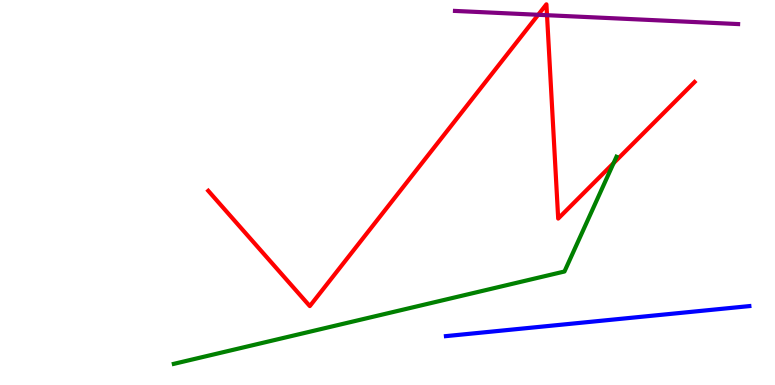[{'lines': ['blue', 'red'], 'intersections': []}, {'lines': ['green', 'red'], 'intersections': [{'x': 7.92, 'y': 5.76}]}, {'lines': ['purple', 'red'], 'intersections': [{'x': 6.94, 'y': 9.62}, {'x': 7.06, 'y': 9.61}]}, {'lines': ['blue', 'green'], 'intersections': []}, {'lines': ['blue', 'purple'], 'intersections': []}, {'lines': ['green', 'purple'], 'intersections': []}]